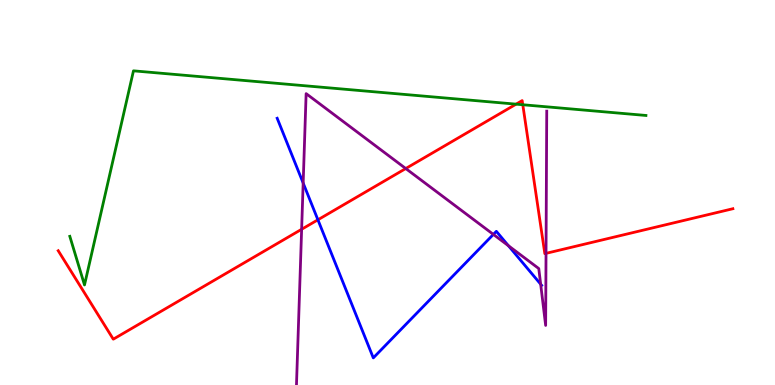[{'lines': ['blue', 'red'], 'intersections': [{'x': 4.1, 'y': 4.29}]}, {'lines': ['green', 'red'], 'intersections': [{'x': 6.66, 'y': 7.29}, {'x': 6.75, 'y': 7.28}]}, {'lines': ['purple', 'red'], 'intersections': [{'x': 3.89, 'y': 4.04}, {'x': 5.24, 'y': 5.62}, {'x': 7.05, 'y': 3.42}]}, {'lines': ['blue', 'green'], 'intersections': []}, {'lines': ['blue', 'purple'], 'intersections': [{'x': 3.91, 'y': 5.25}, {'x': 6.37, 'y': 3.91}, {'x': 6.56, 'y': 3.62}, {'x': 6.98, 'y': 2.62}]}, {'lines': ['green', 'purple'], 'intersections': []}]